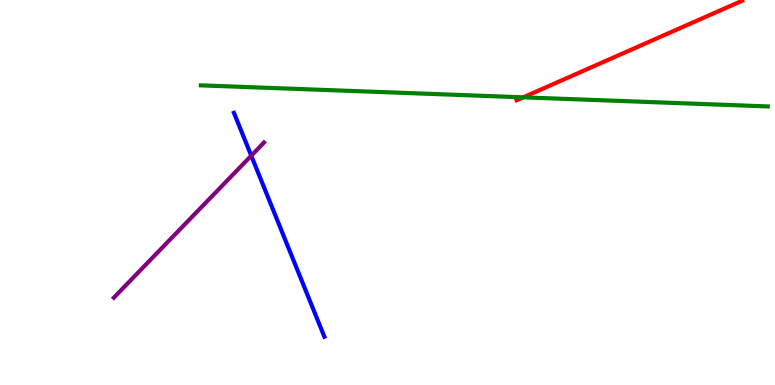[{'lines': ['blue', 'red'], 'intersections': []}, {'lines': ['green', 'red'], 'intersections': [{'x': 6.75, 'y': 7.47}]}, {'lines': ['purple', 'red'], 'intersections': []}, {'lines': ['blue', 'green'], 'intersections': []}, {'lines': ['blue', 'purple'], 'intersections': [{'x': 3.24, 'y': 5.96}]}, {'lines': ['green', 'purple'], 'intersections': []}]